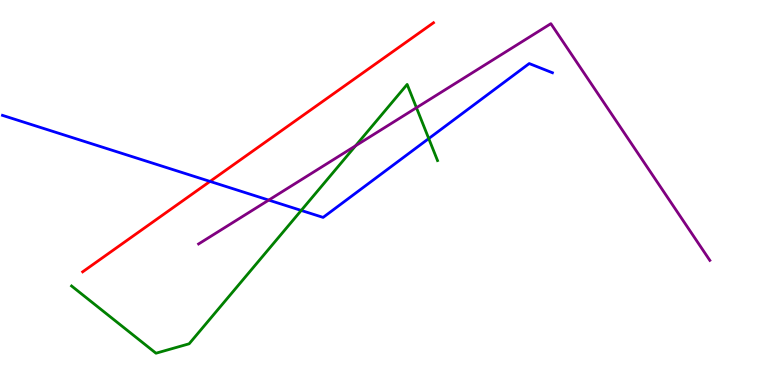[{'lines': ['blue', 'red'], 'intersections': [{'x': 2.71, 'y': 5.29}]}, {'lines': ['green', 'red'], 'intersections': []}, {'lines': ['purple', 'red'], 'intersections': []}, {'lines': ['blue', 'green'], 'intersections': [{'x': 3.89, 'y': 4.53}, {'x': 5.53, 'y': 6.4}]}, {'lines': ['blue', 'purple'], 'intersections': [{'x': 3.47, 'y': 4.8}]}, {'lines': ['green', 'purple'], 'intersections': [{'x': 4.59, 'y': 6.21}, {'x': 5.37, 'y': 7.2}]}]